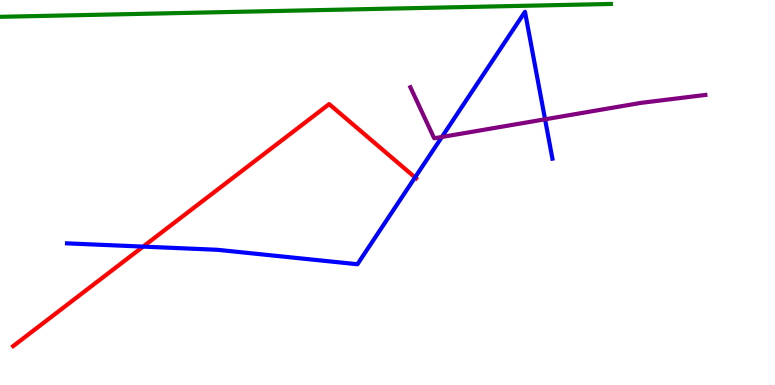[{'lines': ['blue', 'red'], 'intersections': [{'x': 1.85, 'y': 3.59}, {'x': 5.36, 'y': 5.39}]}, {'lines': ['green', 'red'], 'intersections': []}, {'lines': ['purple', 'red'], 'intersections': []}, {'lines': ['blue', 'green'], 'intersections': []}, {'lines': ['blue', 'purple'], 'intersections': [{'x': 5.7, 'y': 6.44}, {'x': 7.03, 'y': 6.9}]}, {'lines': ['green', 'purple'], 'intersections': []}]